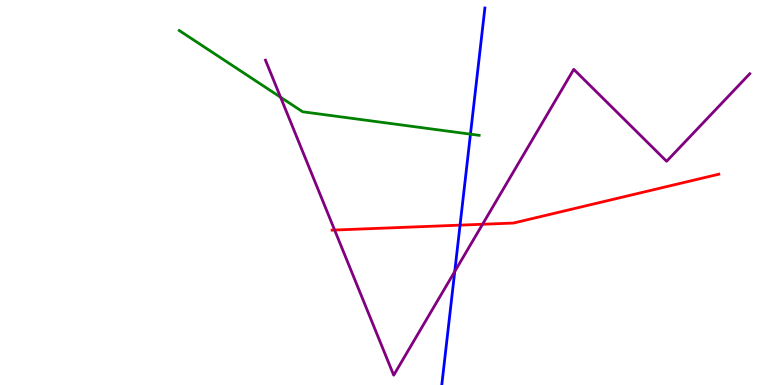[{'lines': ['blue', 'red'], 'intersections': [{'x': 5.94, 'y': 4.15}]}, {'lines': ['green', 'red'], 'intersections': []}, {'lines': ['purple', 'red'], 'intersections': [{'x': 4.32, 'y': 4.02}, {'x': 6.23, 'y': 4.18}]}, {'lines': ['blue', 'green'], 'intersections': [{'x': 6.07, 'y': 6.52}]}, {'lines': ['blue', 'purple'], 'intersections': [{'x': 5.87, 'y': 2.95}]}, {'lines': ['green', 'purple'], 'intersections': [{'x': 3.62, 'y': 7.48}]}]